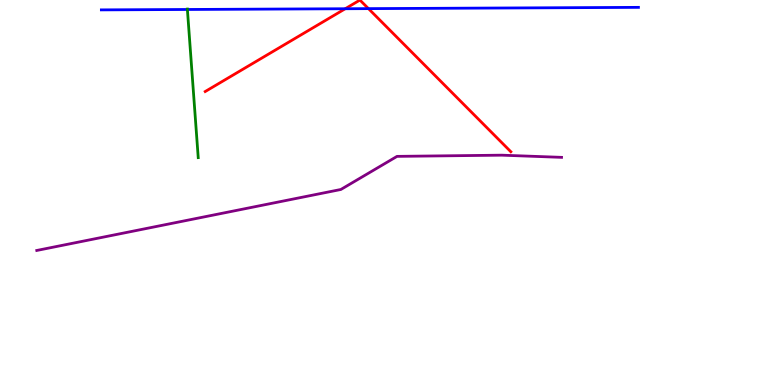[{'lines': ['blue', 'red'], 'intersections': [{'x': 4.45, 'y': 9.77}, {'x': 4.75, 'y': 9.78}]}, {'lines': ['green', 'red'], 'intersections': []}, {'lines': ['purple', 'red'], 'intersections': []}, {'lines': ['blue', 'green'], 'intersections': [{'x': 2.42, 'y': 9.75}]}, {'lines': ['blue', 'purple'], 'intersections': []}, {'lines': ['green', 'purple'], 'intersections': []}]